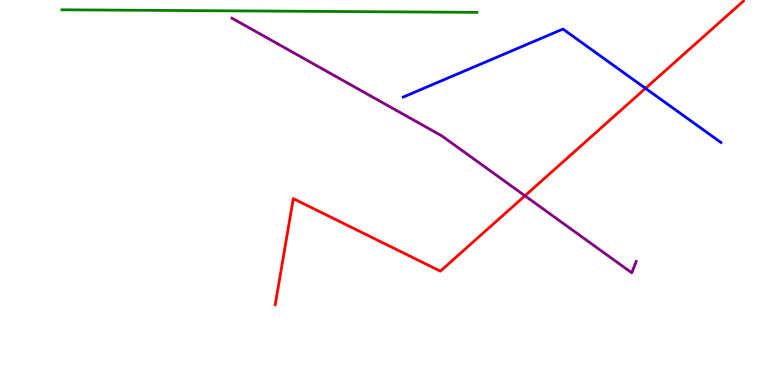[{'lines': ['blue', 'red'], 'intersections': [{'x': 8.33, 'y': 7.71}]}, {'lines': ['green', 'red'], 'intersections': []}, {'lines': ['purple', 'red'], 'intersections': [{'x': 6.77, 'y': 4.91}]}, {'lines': ['blue', 'green'], 'intersections': []}, {'lines': ['blue', 'purple'], 'intersections': []}, {'lines': ['green', 'purple'], 'intersections': []}]